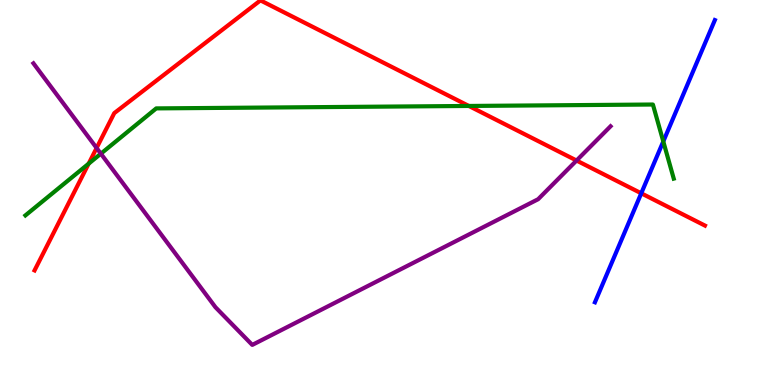[{'lines': ['blue', 'red'], 'intersections': [{'x': 8.27, 'y': 4.98}]}, {'lines': ['green', 'red'], 'intersections': [{'x': 1.14, 'y': 5.75}, {'x': 6.05, 'y': 7.25}]}, {'lines': ['purple', 'red'], 'intersections': [{'x': 1.25, 'y': 6.16}, {'x': 7.44, 'y': 5.83}]}, {'lines': ['blue', 'green'], 'intersections': [{'x': 8.56, 'y': 6.33}]}, {'lines': ['blue', 'purple'], 'intersections': []}, {'lines': ['green', 'purple'], 'intersections': [{'x': 1.3, 'y': 6.01}]}]